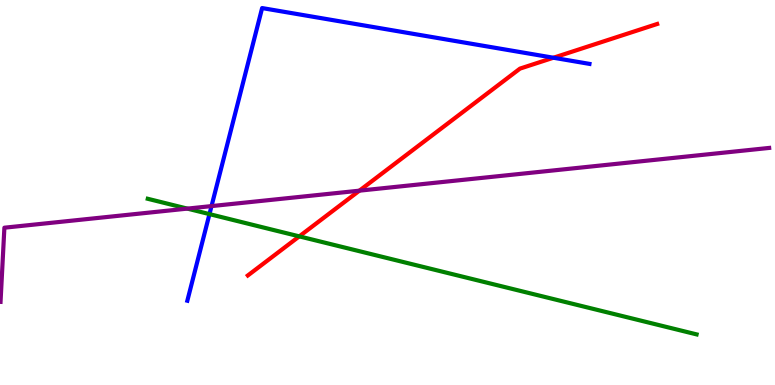[{'lines': ['blue', 'red'], 'intersections': [{'x': 7.14, 'y': 8.5}]}, {'lines': ['green', 'red'], 'intersections': [{'x': 3.86, 'y': 3.86}]}, {'lines': ['purple', 'red'], 'intersections': [{'x': 4.64, 'y': 5.05}]}, {'lines': ['blue', 'green'], 'intersections': [{'x': 2.7, 'y': 4.44}]}, {'lines': ['blue', 'purple'], 'intersections': [{'x': 2.73, 'y': 4.65}]}, {'lines': ['green', 'purple'], 'intersections': [{'x': 2.42, 'y': 4.58}]}]